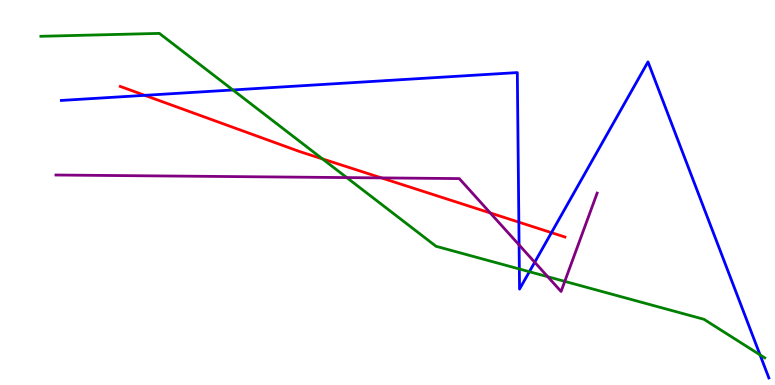[{'lines': ['blue', 'red'], 'intersections': [{'x': 1.87, 'y': 7.52}, {'x': 6.69, 'y': 4.23}, {'x': 7.12, 'y': 3.96}]}, {'lines': ['green', 'red'], 'intersections': [{'x': 4.16, 'y': 5.87}]}, {'lines': ['purple', 'red'], 'intersections': [{'x': 4.92, 'y': 5.38}, {'x': 6.33, 'y': 4.47}]}, {'lines': ['blue', 'green'], 'intersections': [{'x': 3.0, 'y': 7.66}, {'x': 6.7, 'y': 3.01}, {'x': 6.83, 'y': 2.94}, {'x': 9.81, 'y': 0.783}]}, {'lines': ['blue', 'purple'], 'intersections': [{'x': 6.7, 'y': 3.64}, {'x': 6.9, 'y': 3.19}]}, {'lines': ['green', 'purple'], 'intersections': [{'x': 4.47, 'y': 5.39}, {'x': 7.07, 'y': 2.81}, {'x': 7.29, 'y': 2.69}]}]